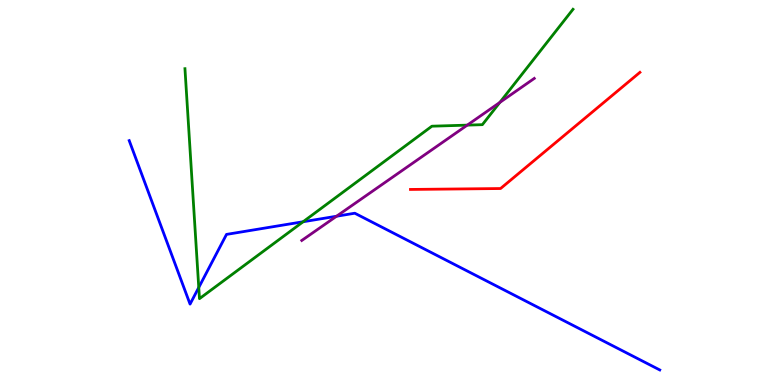[{'lines': ['blue', 'red'], 'intersections': []}, {'lines': ['green', 'red'], 'intersections': []}, {'lines': ['purple', 'red'], 'intersections': []}, {'lines': ['blue', 'green'], 'intersections': [{'x': 2.56, 'y': 2.53}, {'x': 3.91, 'y': 4.24}]}, {'lines': ['blue', 'purple'], 'intersections': [{'x': 4.34, 'y': 4.38}]}, {'lines': ['green', 'purple'], 'intersections': [{'x': 6.03, 'y': 6.75}, {'x': 6.45, 'y': 7.34}]}]